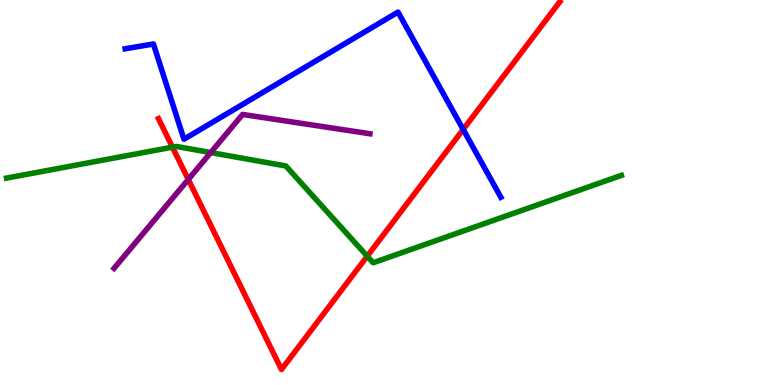[{'lines': ['blue', 'red'], 'intersections': [{'x': 5.98, 'y': 6.64}]}, {'lines': ['green', 'red'], 'intersections': [{'x': 2.23, 'y': 6.18}, {'x': 4.74, 'y': 3.35}]}, {'lines': ['purple', 'red'], 'intersections': [{'x': 2.43, 'y': 5.34}]}, {'lines': ['blue', 'green'], 'intersections': []}, {'lines': ['blue', 'purple'], 'intersections': []}, {'lines': ['green', 'purple'], 'intersections': [{'x': 2.72, 'y': 6.04}]}]